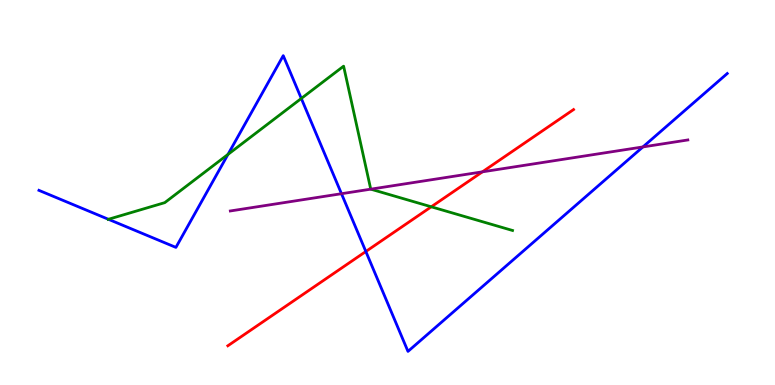[{'lines': ['blue', 'red'], 'intersections': [{'x': 4.72, 'y': 3.47}]}, {'lines': ['green', 'red'], 'intersections': [{'x': 5.56, 'y': 4.63}]}, {'lines': ['purple', 'red'], 'intersections': [{'x': 6.22, 'y': 5.54}]}, {'lines': ['blue', 'green'], 'intersections': [{'x': 1.4, 'y': 4.3}, {'x': 2.94, 'y': 5.99}, {'x': 3.89, 'y': 7.44}]}, {'lines': ['blue', 'purple'], 'intersections': [{'x': 4.41, 'y': 4.97}, {'x': 8.3, 'y': 6.18}]}, {'lines': ['green', 'purple'], 'intersections': [{'x': 4.78, 'y': 5.09}]}]